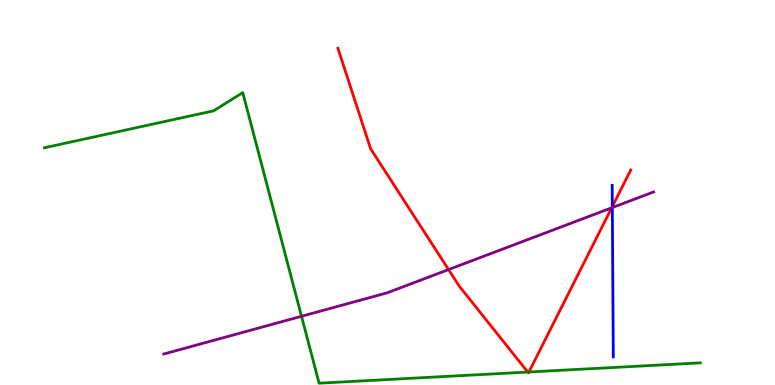[{'lines': ['blue', 'red'], 'intersections': [{'x': 7.9, 'y': 4.64}]}, {'lines': ['green', 'red'], 'intersections': [{'x': 6.81, 'y': 0.336}, {'x': 6.82, 'y': 0.338}]}, {'lines': ['purple', 'red'], 'intersections': [{'x': 5.79, 'y': 3.0}, {'x': 7.89, 'y': 4.6}]}, {'lines': ['blue', 'green'], 'intersections': []}, {'lines': ['blue', 'purple'], 'intersections': [{'x': 7.9, 'y': 4.61}]}, {'lines': ['green', 'purple'], 'intersections': [{'x': 3.89, 'y': 1.78}]}]